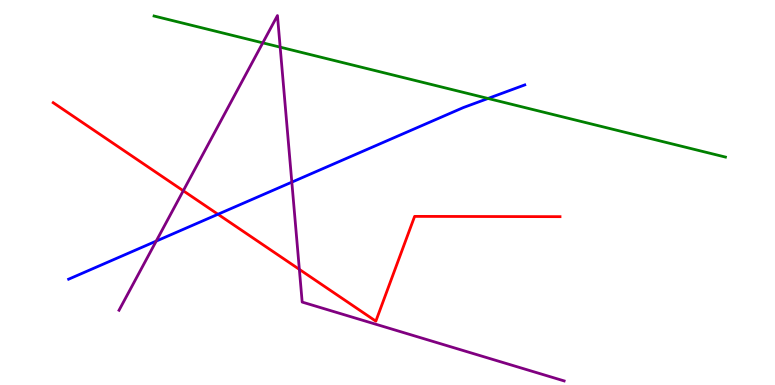[{'lines': ['blue', 'red'], 'intersections': [{'x': 2.81, 'y': 4.43}]}, {'lines': ['green', 'red'], 'intersections': []}, {'lines': ['purple', 'red'], 'intersections': [{'x': 2.36, 'y': 5.05}, {'x': 3.86, 'y': 3.0}]}, {'lines': ['blue', 'green'], 'intersections': [{'x': 6.3, 'y': 7.44}]}, {'lines': ['blue', 'purple'], 'intersections': [{'x': 2.02, 'y': 3.74}, {'x': 3.77, 'y': 5.27}]}, {'lines': ['green', 'purple'], 'intersections': [{'x': 3.39, 'y': 8.89}, {'x': 3.62, 'y': 8.78}]}]